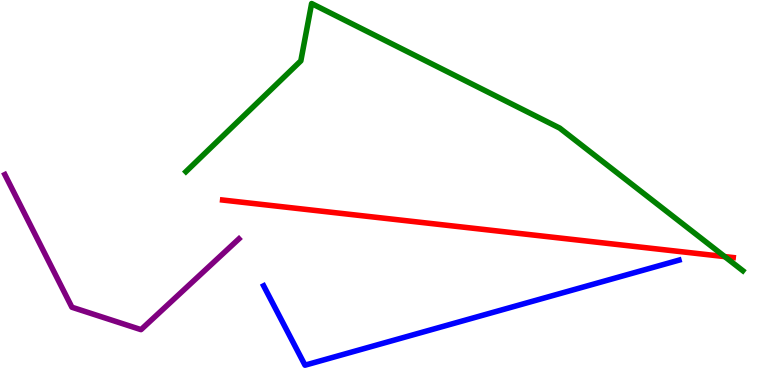[{'lines': ['blue', 'red'], 'intersections': []}, {'lines': ['green', 'red'], 'intersections': [{'x': 9.35, 'y': 3.34}]}, {'lines': ['purple', 'red'], 'intersections': []}, {'lines': ['blue', 'green'], 'intersections': []}, {'lines': ['blue', 'purple'], 'intersections': []}, {'lines': ['green', 'purple'], 'intersections': []}]